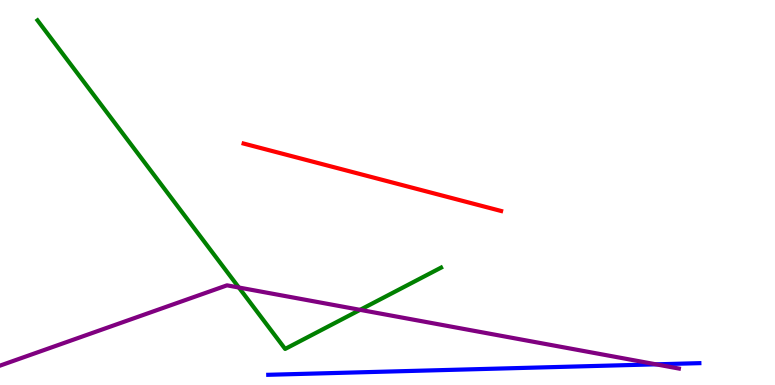[{'lines': ['blue', 'red'], 'intersections': []}, {'lines': ['green', 'red'], 'intersections': []}, {'lines': ['purple', 'red'], 'intersections': []}, {'lines': ['blue', 'green'], 'intersections': []}, {'lines': ['blue', 'purple'], 'intersections': [{'x': 8.46, 'y': 0.537}]}, {'lines': ['green', 'purple'], 'intersections': [{'x': 3.08, 'y': 2.53}, {'x': 4.65, 'y': 1.95}]}]